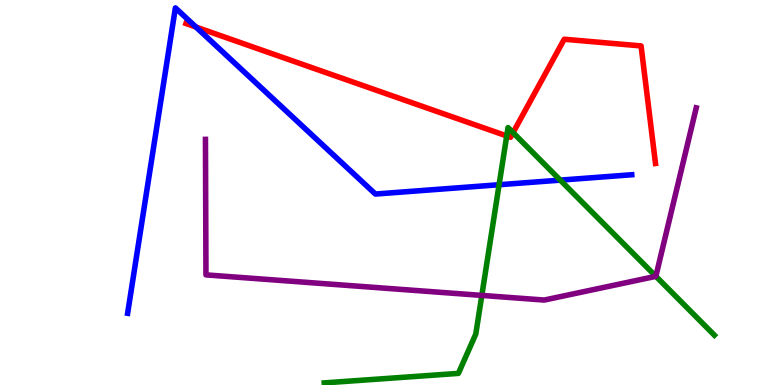[{'lines': ['blue', 'red'], 'intersections': [{'x': 2.53, 'y': 9.3}]}, {'lines': ['green', 'red'], 'intersections': [{'x': 6.54, 'y': 6.47}, {'x': 6.62, 'y': 6.56}]}, {'lines': ['purple', 'red'], 'intersections': []}, {'lines': ['blue', 'green'], 'intersections': [{'x': 6.44, 'y': 5.2}, {'x': 7.23, 'y': 5.32}]}, {'lines': ['blue', 'purple'], 'intersections': []}, {'lines': ['green', 'purple'], 'intersections': [{'x': 6.22, 'y': 2.33}, {'x': 8.46, 'y': 2.82}]}]